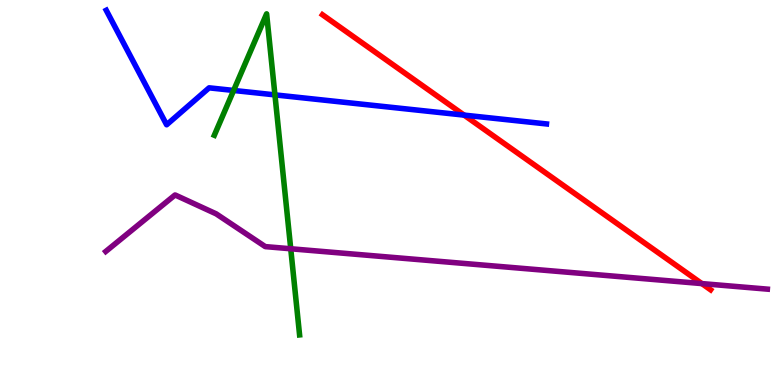[{'lines': ['blue', 'red'], 'intersections': [{'x': 5.99, 'y': 7.01}]}, {'lines': ['green', 'red'], 'intersections': []}, {'lines': ['purple', 'red'], 'intersections': [{'x': 9.06, 'y': 2.63}]}, {'lines': ['blue', 'green'], 'intersections': [{'x': 3.01, 'y': 7.65}, {'x': 3.55, 'y': 7.54}]}, {'lines': ['blue', 'purple'], 'intersections': []}, {'lines': ['green', 'purple'], 'intersections': [{'x': 3.75, 'y': 3.54}]}]